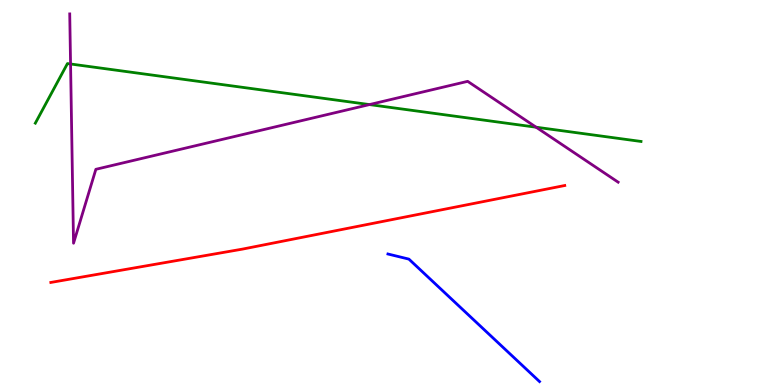[{'lines': ['blue', 'red'], 'intersections': []}, {'lines': ['green', 'red'], 'intersections': []}, {'lines': ['purple', 'red'], 'intersections': []}, {'lines': ['blue', 'green'], 'intersections': []}, {'lines': ['blue', 'purple'], 'intersections': []}, {'lines': ['green', 'purple'], 'intersections': [{'x': 0.91, 'y': 8.34}, {'x': 4.77, 'y': 7.28}, {'x': 6.92, 'y': 6.7}]}]